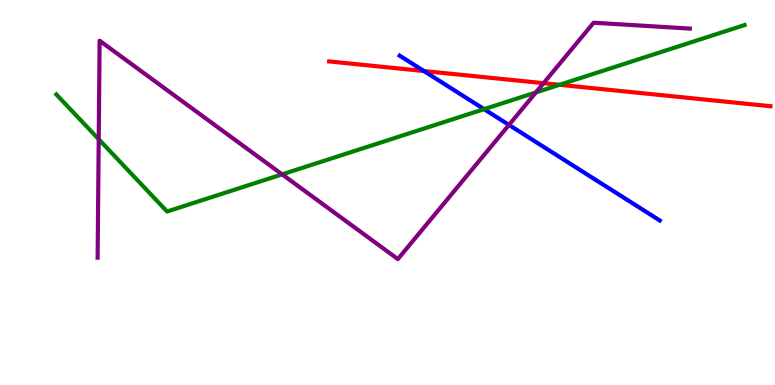[{'lines': ['blue', 'red'], 'intersections': [{'x': 5.47, 'y': 8.15}]}, {'lines': ['green', 'red'], 'intersections': [{'x': 7.22, 'y': 7.8}]}, {'lines': ['purple', 'red'], 'intersections': [{'x': 7.01, 'y': 7.84}]}, {'lines': ['blue', 'green'], 'intersections': [{'x': 6.25, 'y': 7.16}]}, {'lines': ['blue', 'purple'], 'intersections': [{'x': 6.57, 'y': 6.76}]}, {'lines': ['green', 'purple'], 'intersections': [{'x': 1.27, 'y': 6.38}, {'x': 3.64, 'y': 5.47}, {'x': 6.91, 'y': 7.6}]}]